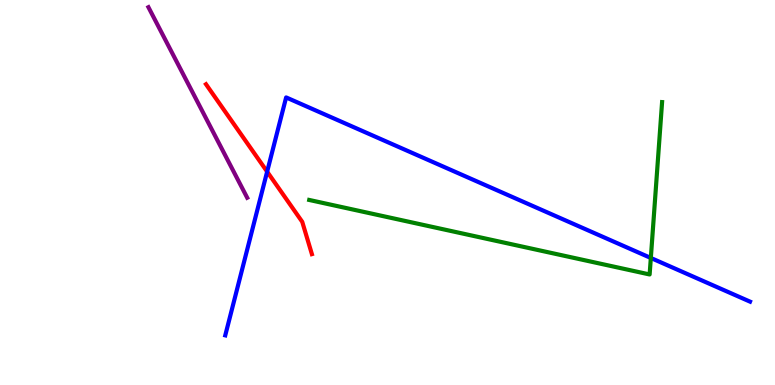[{'lines': ['blue', 'red'], 'intersections': [{'x': 3.45, 'y': 5.54}]}, {'lines': ['green', 'red'], 'intersections': []}, {'lines': ['purple', 'red'], 'intersections': []}, {'lines': ['blue', 'green'], 'intersections': [{'x': 8.4, 'y': 3.3}]}, {'lines': ['blue', 'purple'], 'intersections': []}, {'lines': ['green', 'purple'], 'intersections': []}]